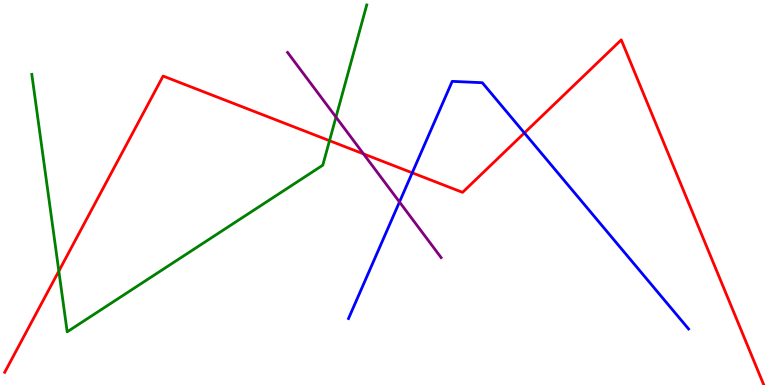[{'lines': ['blue', 'red'], 'intersections': [{'x': 5.32, 'y': 5.51}, {'x': 6.77, 'y': 6.55}]}, {'lines': ['green', 'red'], 'intersections': [{'x': 0.759, 'y': 2.96}, {'x': 4.25, 'y': 6.35}]}, {'lines': ['purple', 'red'], 'intersections': [{'x': 4.69, 'y': 6.0}]}, {'lines': ['blue', 'green'], 'intersections': []}, {'lines': ['blue', 'purple'], 'intersections': [{'x': 5.15, 'y': 4.75}]}, {'lines': ['green', 'purple'], 'intersections': [{'x': 4.34, 'y': 6.96}]}]